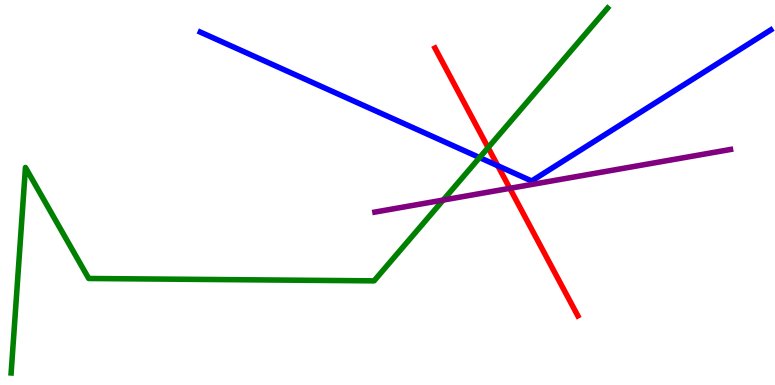[{'lines': ['blue', 'red'], 'intersections': [{'x': 6.42, 'y': 5.69}]}, {'lines': ['green', 'red'], 'intersections': [{'x': 6.3, 'y': 6.17}]}, {'lines': ['purple', 'red'], 'intersections': [{'x': 6.58, 'y': 5.11}]}, {'lines': ['blue', 'green'], 'intersections': [{'x': 6.19, 'y': 5.91}]}, {'lines': ['blue', 'purple'], 'intersections': []}, {'lines': ['green', 'purple'], 'intersections': [{'x': 5.72, 'y': 4.8}]}]